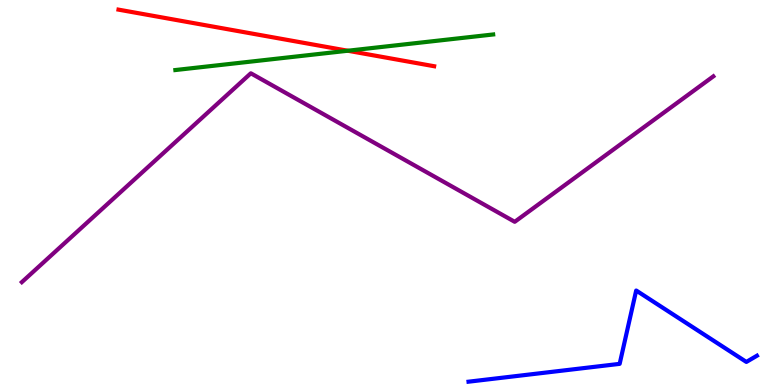[{'lines': ['blue', 'red'], 'intersections': []}, {'lines': ['green', 'red'], 'intersections': [{'x': 4.49, 'y': 8.68}]}, {'lines': ['purple', 'red'], 'intersections': []}, {'lines': ['blue', 'green'], 'intersections': []}, {'lines': ['blue', 'purple'], 'intersections': []}, {'lines': ['green', 'purple'], 'intersections': []}]